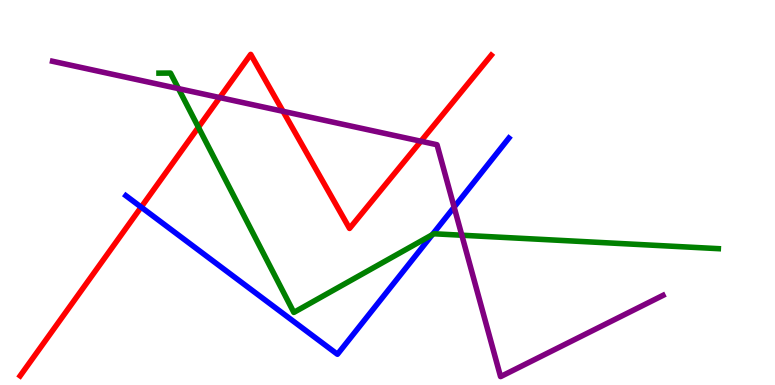[{'lines': ['blue', 'red'], 'intersections': [{'x': 1.82, 'y': 4.62}]}, {'lines': ['green', 'red'], 'intersections': [{'x': 2.56, 'y': 6.69}]}, {'lines': ['purple', 'red'], 'intersections': [{'x': 2.84, 'y': 7.47}, {'x': 3.65, 'y': 7.11}, {'x': 5.43, 'y': 6.33}]}, {'lines': ['blue', 'green'], 'intersections': [{'x': 5.58, 'y': 3.9}]}, {'lines': ['blue', 'purple'], 'intersections': [{'x': 5.86, 'y': 4.62}]}, {'lines': ['green', 'purple'], 'intersections': [{'x': 2.3, 'y': 7.7}, {'x': 5.96, 'y': 3.89}]}]